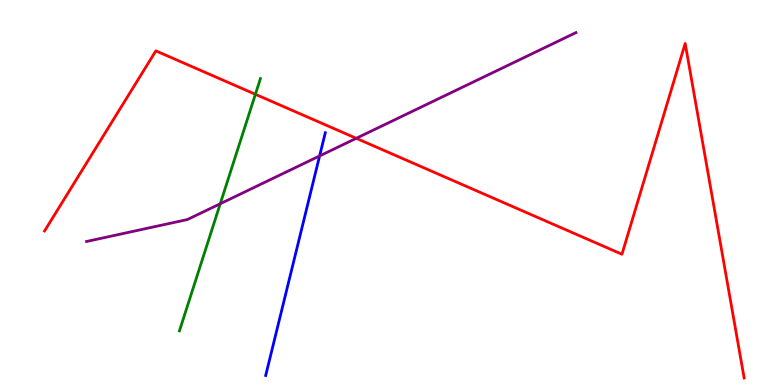[{'lines': ['blue', 'red'], 'intersections': []}, {'lines': ['green', 'red'], 'intersections': [{'x': 3.3, 'y': 7.55}]}, {'lines': ['purple', 'red'], 'intersections': [{'x': 4.6, 'y': 6.41}]}, {'lines': ['blue', 'green'], 'intersections': []}, {'lines': ['blue', 'purple'], 'intersections': [{'x': 4.12, 'y': 5.95}]}, {'lines': ['green', 'purple'], 'intersections': [{'x': 2.84, 'y': 4.71}]}]